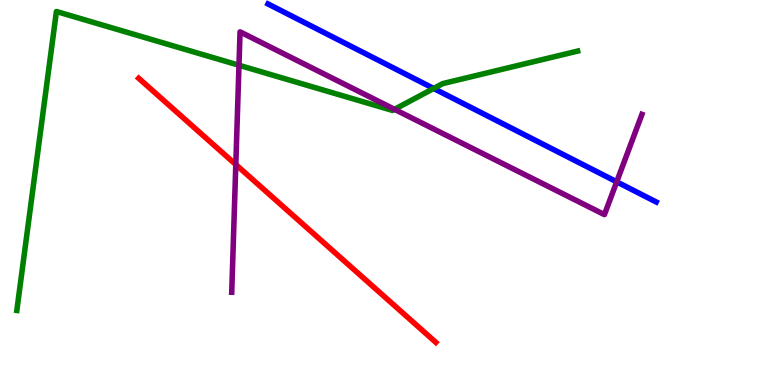[{'lines': ['blue', 'red'], 'intersections': []}, {'lines': ['green', 'red'], 'intersections': []}, {'lines': ['purple', 'red'], 'intersections': [{'x': 3.04, 'y': 5.73}]}, {'lines': ['blue', 'green'], 'intersections': [{'x': 5.6, 'y': 7.7}]}, {'lines': ['blue', 'purple'], 'intersections': [{'x': 7.96, 'y': 5.28}]}, {'lines': ['green', 'purple'], 'intersections': [{'x': 3.08, 'y': 8.31}, {'x': 5.09, 'y': 7.16}]}]